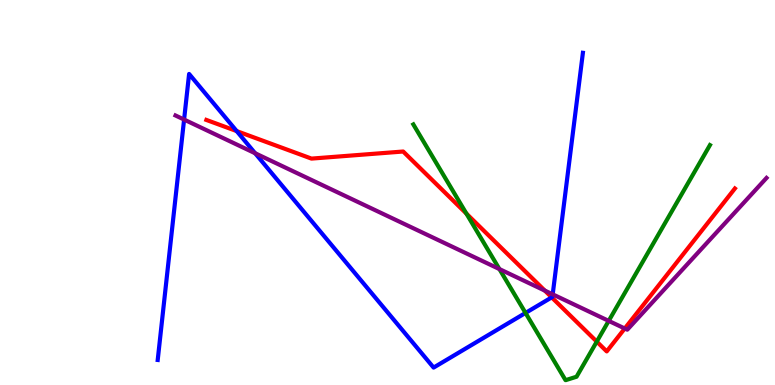[{'lines': ['blue', 'red'], 'intersections': [{'x': 3.05, 'y': 6.6}, {'x': 7.12, 'y': 2.28}]}, {'lines': ['green', 'red'], 'intersections': [{'x': 6.02, 'y': 4.45}, {'x': 7.7, 'y': 1.13}]}, {'lines': ['purple', 'red'], 'intersections': [{'x': 7.03, 'y': 2.45}, {'x': 8.06, 'y': 1.47}]}, {'lines': ['blue', 'green'], 'intersections': [{'x': 6.78, 'y': 1.87}]}, {'lines': ['blue', 'purple'], 'intersections': [{'x': 2.38, 'y': 6.89}, {'x': 3.29, 'y': 6.02}, {'x': 7.13, 'y': 2.35}]}, {'lines': ['green', 'purple'], 'intersections': [{'x': 6.44, 'y': 3.01}, {'x': 7.85, 'y': 1.67}]}]